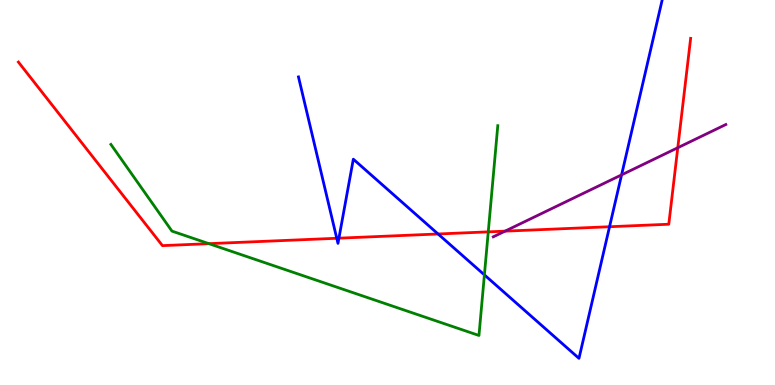[{'lines': ['blue', 'red'], 'intersections': [{'x': 4.35, 'y': 3.81}, {'x': 4.37, 'y': 3.81}, {'x': 5.65, 'y': 3.92}, {'x': 7.86, 'y': 4.11}]}, {'lines': ['green', 'red'], 'intersections': [{'x': 2.7, 'y': 3.67}, {'x': 6.3, 'y': 3.98}]}, {'lines': ['purple', 'red'], 'intersections': [{'x': 6.52, 'y': 4.0}, {'x': 8.75, 'y': 6.16}]}, {'lines': ['blue', 'green'], 'intersections': [{'x': 6.25, 'y': 2.86}]}, {'lines': ['blue', 'purple'], 'intersections': [{'x': 8.02, 'y': 5.46}]}, {'lines': ['green', 'purple'], 'intersections': []}]